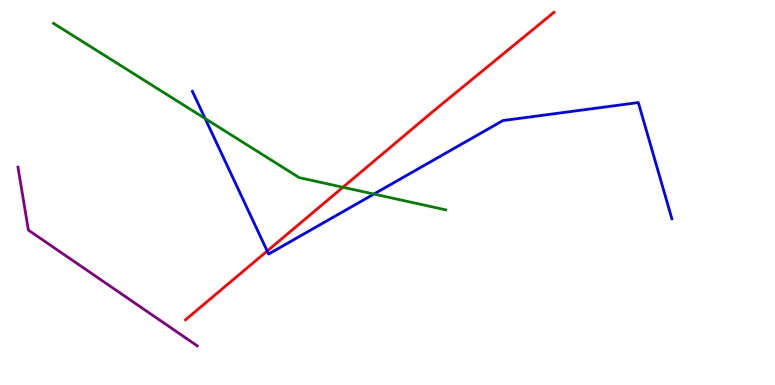[{'lines': ['blue', 'red'], 'intersections': [{'x': 3.45, 'y': 3.48}]}, {'lines': ['green', 'red'], 'intersections': [{'x': 4.43, 'y': 5.14}]}, {'lines': ['purple', 'red'], 'intersections': []}, {'lines': ['blue', 'green'], 'intersections': [{'x': 2.65, 'y': 6.92}, {'x': 4.82, 'y': 4.96}]}, {'lines': ['blue', 'purple'], 'intersections': []}, {'lines': ['green', 'purple'], 'intersections': []}]